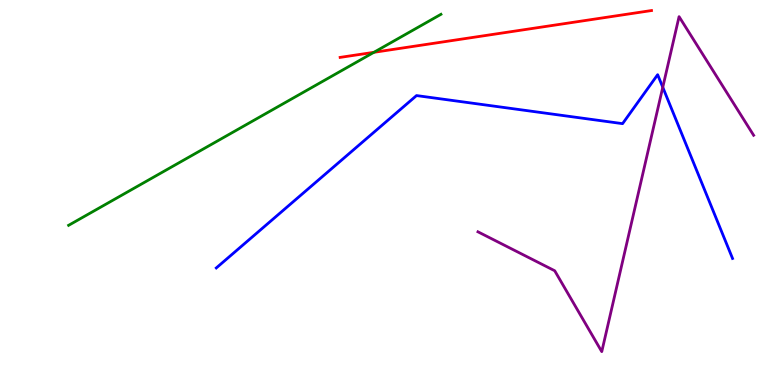[{'lines': ['blue', 'red'], 'intersections': []}, {'lines': ['green', 'red'], 'intersections': [{'x': 4.82, 'y': 8.64}]}, {'lines': ['purple', 'red'], 'intersections': []}, {'lines': ['blue', 'green'], 'intersections': []}, {'lines': ['blue', 'purple'], 'intersections': [{'x': 8.55, 'y': 7.73}]}, {'lines': ['green', 'purple'], 'intersections': []}]